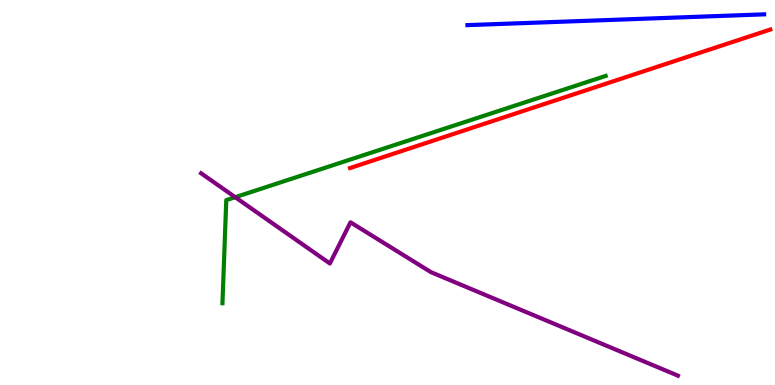[{'lines': ['blue', 'red'], 'intersections': []}, {'lines': ['green', 'red'], 'intersections': []}, {'lines': ['purple', 'red'], 'intersections': []}, {'lines': ['blue', 'green'], 'intersections': []}, {'lines': ['blue', 'purple'], 'intersections': []}, {'lines': ['green', 'purple'], 'intersections': [{'x': 3.04, 'y': 4.88}]}]